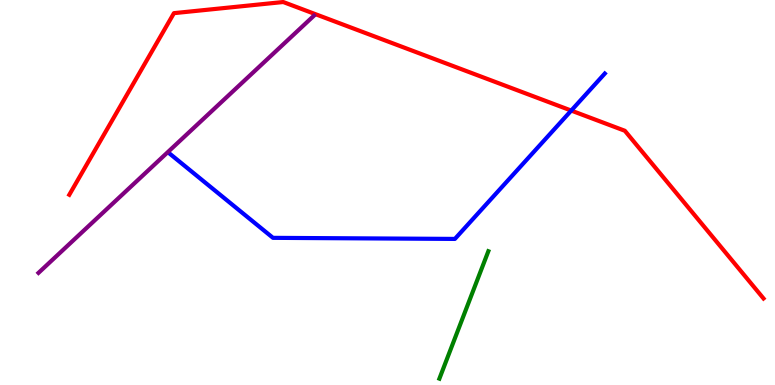[{'lines': ['blue', 'red'], 'intersections': [{'x': 7.37, 'y': 7.13}]}, {'lines': ['green', 'red'], 'intersections': []}, {'lines': ['purple', 'red'], 'intersections': []}, {'lines': ['blue', 'green'], 'intersections': []}, {'lines': ['blue', 'purple'], 'intersections': []}, {'lines': ['green', 'purple'], 'intersections': []}]